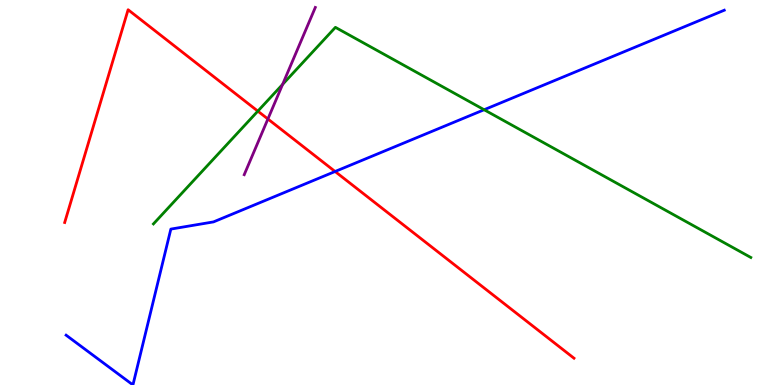[{'lines': ['blue', 'red'], 'intersections': [{'x': 4.32, 'y': 5.55}]}, {'lines': ['green', 'red'], 'intersections': [{'x': 3.33, 'y': 7.11}]}, {'lines': ['purple', 'red'], 'intersections': [{'x': 3.46, 'y': 6.91}]}, {'lines': ['blue', 'green'], 'intersections': [{'x': 6.25, 'y': 7.15}]}, {'lines': ['blue', 'purple'], 'intersections': []}, {'lines': ['green', 'purple'], 'intersections': [{'x': 3.65, 'y': 7.81}]}]